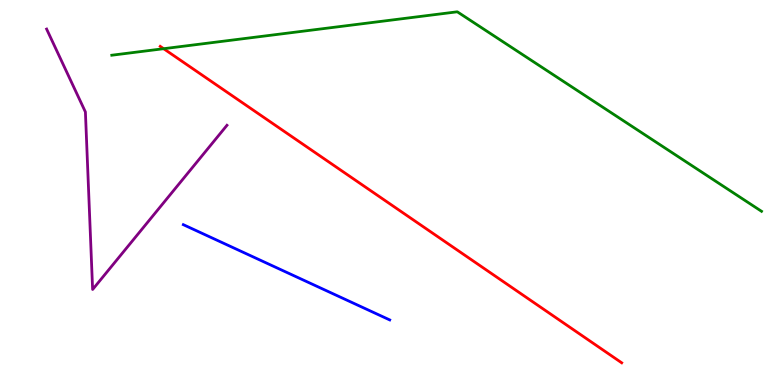[{'lines': ['blue', 'red'], 'intersections': []}, {'lines': ['green', 'red'], 'intersections': [{'x': 2.11, 'y': 8.73}]}, {'lines': ['purple', 'red'], 'intersections': []}, {'lines': ['blue', 'green'], 'intersections': []}, {'lines': ['blue', 'purple'], 'intersections': []}, {'lines': ['green', 'purple'], 'intersections': []}]